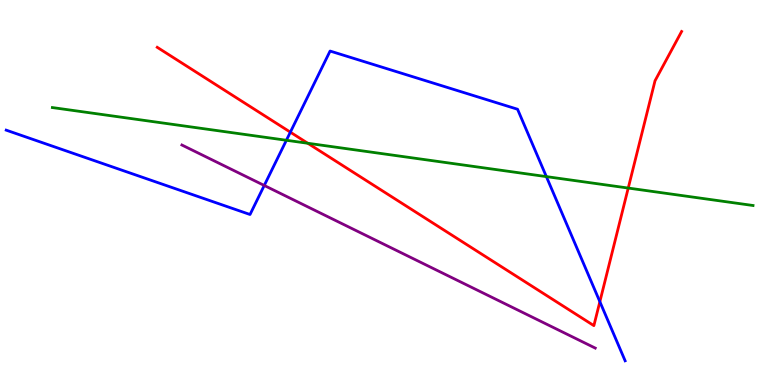[{'lines': ['blue', 'red'], 'intersections': [{'x': 3.75, 'y': 6.57}, {'x': 7.74, 'y': 2.16}]}, {'lines': ['green', 'red'], 'intersections': [{'x': 3.97, 'y': 6.28}, {'x': 8.11, 'y': 5.12}]}, {'lines': ['purple', 'red'], 'intersections': []}, {'lines': ['blue', 'green'], 'intersections': [{'x': 3.7, 'y': 6.36}, {'x': 7.05, 'y': 5.41}]}, {'lines': ['blue', 'purple'], 'intersections': [{'x': 3.41, 'y': 5.18}]}, {'lines': ['green', 'purple'], 'intersections': []}]